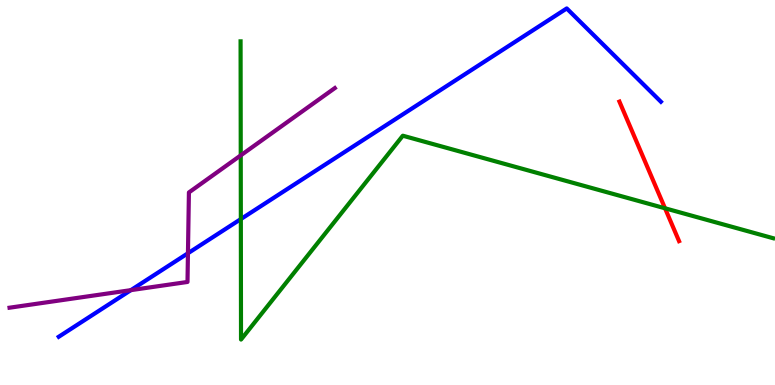[{'lines': ['blue', 'red'], 'intersections': []}, {'lines': ['green', 'red'], 'intersections': [{'x': 8.58, 'y': 4.59}]}, {'lines': ['purple', 'red'], 'intersections': []}, {'lines': ['blue', 'green'], 'intersections': [{'x': 3.11, 'y': 4.31}]}, {'lines': ['blue', 'purple'], 'intersections': [{'x': 1.69, 'y': 2.46}, {'x': 2.43, 'y': 3.42}]}, {'lines': ['green', 'purple'], 'intersections': [{'x': 3.11, 'y': 5.96}]}]